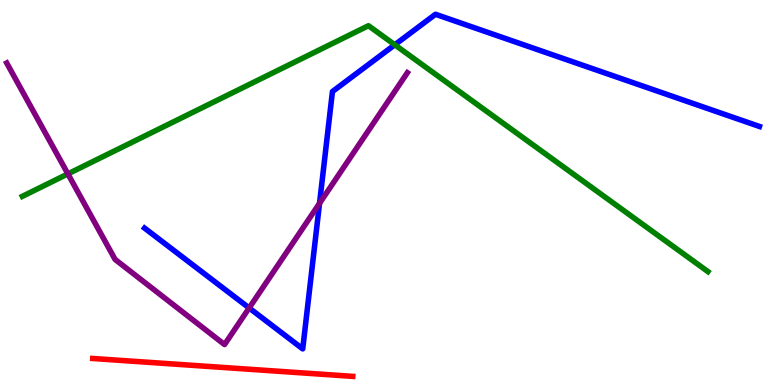[{'lines': ['blue', 'red'], 'intersections': []}, {'lines': ['green', 'red'], 'intersections': []}, {'lines': ['purple', 'red'], 'intersections': []}, {'lines': ['blue', 'green'], 'intersections': [{'x': 5.09, 'y': 8.84}]}, {'lines': ['blue', 'purple'], 'intersections': [{'x': 3.21, 'y': 2.0}, {'x': 4.12, 'y': 4.72}]}, {'lines': ['green', 'purple'], 'intersections': [{'x': 0.876, 'y': 5.48}]}]